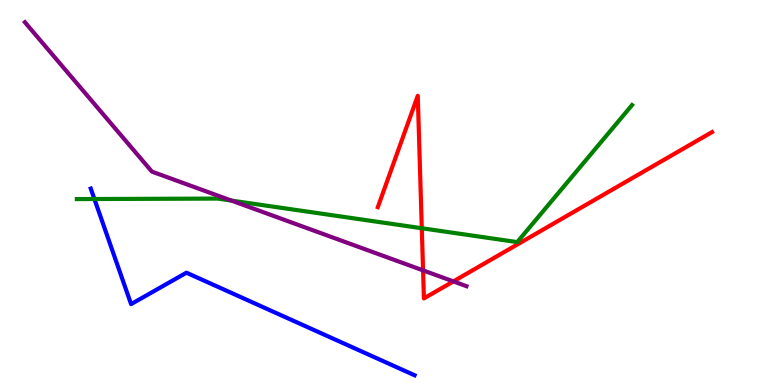[{'lines': ['blue', 'red'], 'intersections': []}, {'lines': ['green', 'red'], 'intersections': [{'x': 5.44, 'y': 4.07}]}, {'lines': ['purple', 'red'], 'intersections': [{'x': 5.46, 'y': 2.98}, {'x': 5.85, 'y': 2.69}]}, {'lines': ['blue', 'green'], 'intersections': [{'x': 1.22, 'y': 4.83}]}, {'lines': ['blue', 'purple'], 'intersections': []}, {'lines': ['green', 'purple'], 'intersections': [{'x': 2.99, 'y': 4.79}]}]